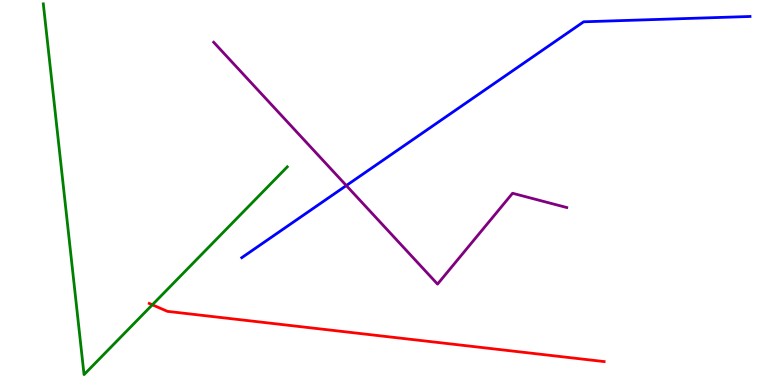[{'lines': ['blue', 'red'], 'intersections': []}, {'lines': ['green', 'red'], 'intersections': [{'x': 1.97, 'y': 2.08}]}, {'lines': ['purple', 'red'], 'intersections': []}, {'lines': ['blue', 'green'], 'intersections': []}, {'lines': ['blue', 'purple'], 'intersections': [{'x': 4.47, 'y': 5.18}]}, {'lines': ['green', 'purple'], 'intersections': []}]